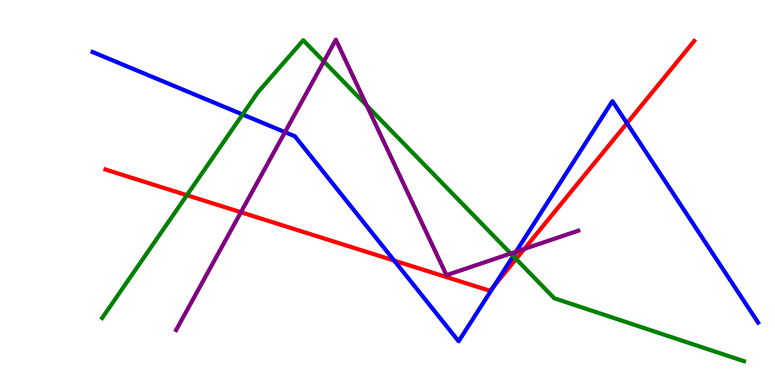[{'lines': ['blue', 'red'], 'intersections': [{'x': 5.09, 'y': 3.23}, {'x': 6.38, 'y': 2.57}, {'x': 8.09, 'y': 6.8}]}, {'lines': ['green', 'red'], 'intersections': [{'x': 2.41, 'y': 4.93}, {'x': 6.66, 'y': 3.27}]}, {'lines': ['purple', 'red'], 'intersections': [{'x': 3.11, 'y': 4.49}, {'x': 6.77, 'y': 3.53}]}, {'lines': ['blue', 'green'], 'intersections': [{'x': 3.13, 'y': 7.03}, {'x': 6.62, 'y': 3.35}]}, {'lines': ['blue', 'purple'], 'intersections': [{'x': 3.68, 'y': 6.57}, {'x': 6.66, 'y': 3.46}]}, {'lines': ['green', 'purple'], 'intersections': [{'x': 4.18, 'y': 8.4}, {'x': 4.73, 'y': 7.26}, {'x': 6.59, 'y': 3.42}]}]